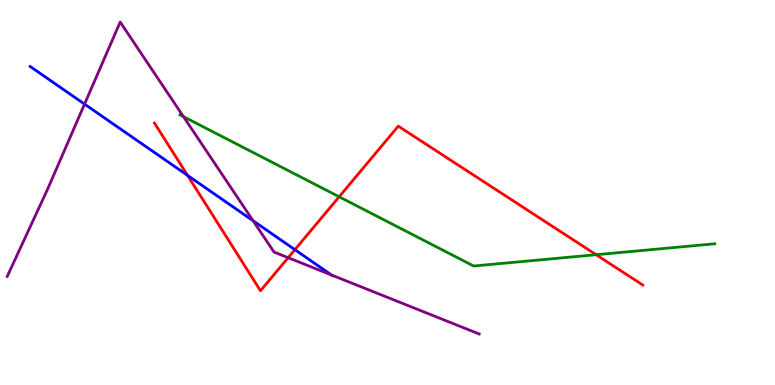[{'lines': ['blue', 'red'], 'intersections': [{'x': 2.42, 'y': 5.44}, {'x': 3.81, 'y': 3.52}]}, {'lines': ['green', 'red'], 'intersections': [{'x': 4.38, 'y': 4.89}, {'x': 7.69, 'y': 3.38}]}, {'lines': ['purple', 'red'], 'intersections': [{'x': 3.72, 'y': 3.31}]}, {'lines': ['blue', 'green'], 'intersections': []}, {'lines': ['blue', 'purple'], 'intersections': [{'x': 1.09, 'y': 7.3}, {'x': 3.27, 'y': 4.27}, {'x': 4.28, 'y': 2.86}]}, {'lines': ['green', 'purple'], 'intersections': [{'x': 2.37, 'y': 6.97}]}]